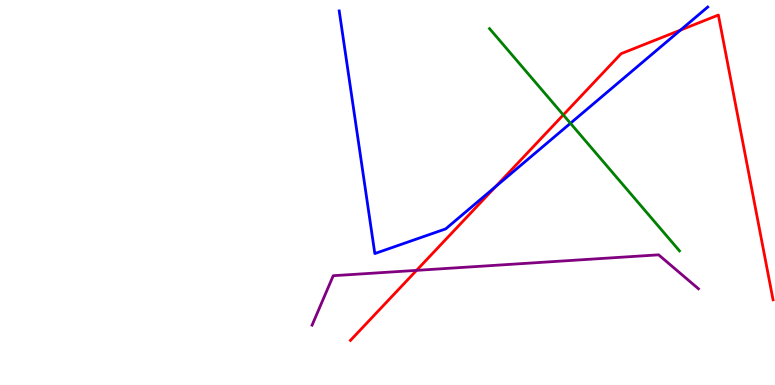[{'lines': ['blue', 'red'], 'intersections': [{'x': 6.4, 'y': 5.15}, {'x': 8.78, 'y': 9.22}]}, {'lines': ['green', 'red'], 'intersections': [{'x': 7.27, 'y': 7.02}]}, {'lines': ['purple', 'red'], 'intersections': [{'x': 5.38, 'y': 2.98}]}, {'lines': ['blue', 'green'], 'intersections': [{'x': 7.36, 'y': 6.8}]}, {'lines': ['blue', 'purple'], 'intersections': []}, {'lines': ['green', 'purple'], 'intersections': []}]